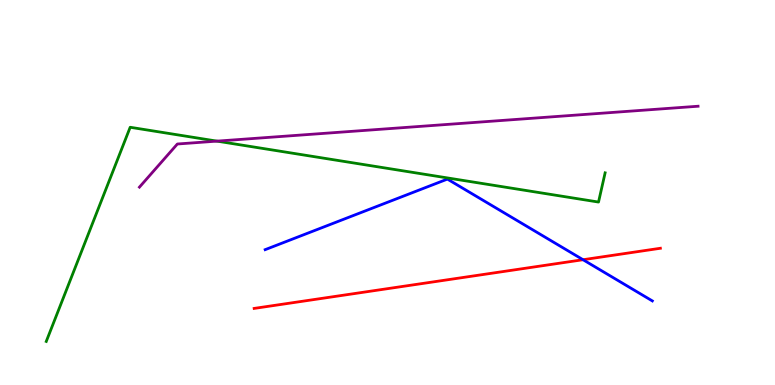[{'lines': ['blue', 'red'], 'intersections': [{'x': 7.52, 'y': 3.25}]}, {'lines': ['green', 'red'], 'intersections': []}, {'lines': ['purple', 'red'], 'intersections': []}, {'lines': ['blue', 'green'], 'intersections': []}, {'lines': ['blue', 'purple'], 'intersections': []}, {'lines': ['green', 'purple'], 'intersections': [{'x': 2.8, 'y': 6.33}]}]